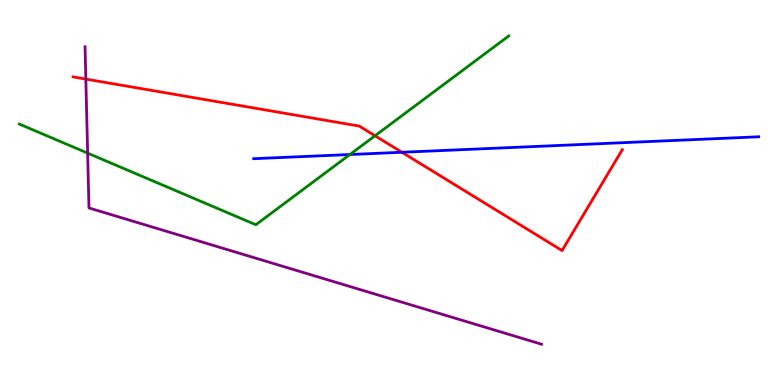[{'lines': ['blue', 'red'], 'intersections': [{'x': 5.19, 'y': 6.05}]}, {'lines': ['green', 'red'], 'intersections': [{'x': 4.84, 'y': 6.47}]}, {'lines': ['purple', 'red'], 'intersections': [{'x': 1.11, 'y': 7.95}]}, {'lines': ['blue', 'green'], 'intersections': [{'x': 4.51, 'y': 5.99}]}, {'lines': ['blue', 'purple'], 'intersections': []}, {'lines': ['green', 'purple'], 'intersections': [{'x': 1.13, 'y': 6.02}]}]